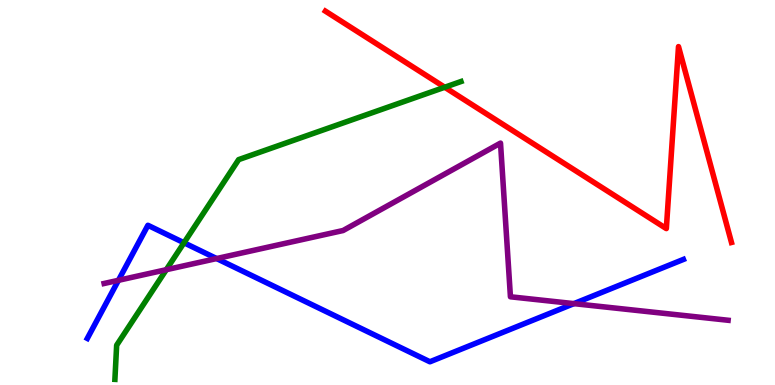[{'lines': ['blue', 'red'], 'intersections': []}, {'lines': ['green', 'red'], 'intersections': [{'x': 5.74, 'y': 7.73}]}, {'lines': ['purple', 'red'], 'intersections': []}, {'lines': ['blue', 'green'], 'intersections': [{'x': 2.37, 'y': 3.69}]}, {'lines': ['blue', 'purple'], 'intersections': [{'x': 1.53, 'y': 2.72}, {'x': 2.8, 'y': 3.28}, {'x': 7.41, 'y': 2.11}]}, {'lines': ['green', 'purple'], 'intersections': [{'x': 2.15, 'y': 2.99}]}]